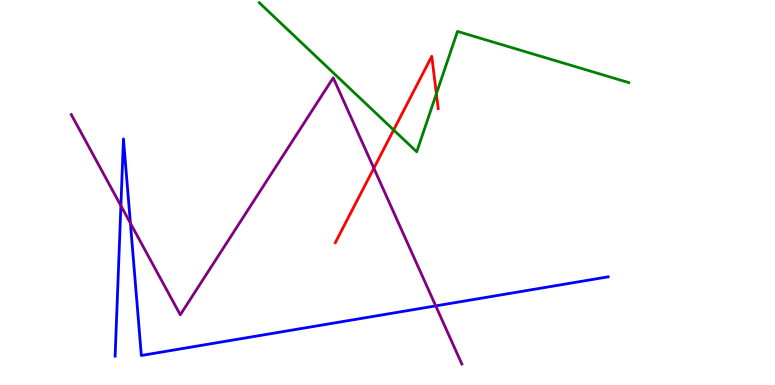[{'lines': ['blue', 'red'], 'intersections': []}, {'lines': ['green', 'red'], 'intersections': [{'x': 5.08, 'y': 6.62}, {'x': 5.63, 'y': 7.56}]}, {'lines': ['purple', 'red'], 'intersections': [{'x': 4.82, 'y': 5.63}]}, {'lines': ['blue', 'green'], 'intersections': []}, {'lines': ['blue', 'purple'], 'intersections': [{'x': 1.56, 'y': 4.66}, {'x': 1.68, 'y': 4.2}, {'x': 5.62, 'y': 2.05}]}, {'lines': ['green', 'purple'], 'intersections': []}]